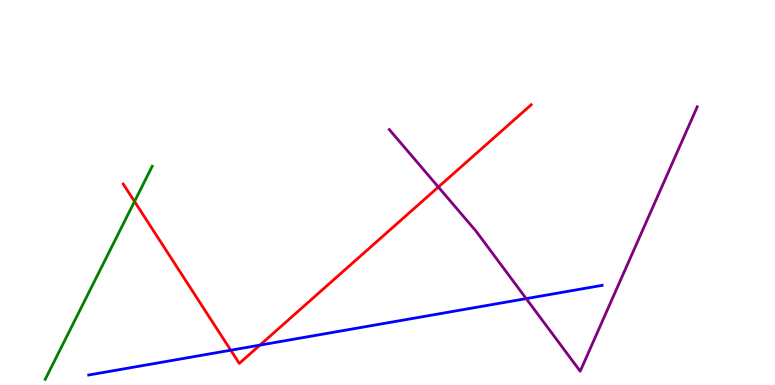[{'lines': ['blue', 'red'], 'intersections': [{'x': 2.98, 'y': 0.904}, {'x': 3.35, 'y': 1.04}]}, {'lines': ['green', 'red'], 'intersections': [{'x': 1.74, 'y': 4.77}]}, {'lines': ['purple', 'red'], 'intersections': [{'x': 5.66, 'y': 5.14}]}, {'lines': ['blue', 'green'], 'intersections': []}, {'lines': ['blue', 'purple'], 'intersections': [{'x': 6.79, 'y': 2.24}]}, {'lines': ['green', 'purple'], 'intersections': []}]